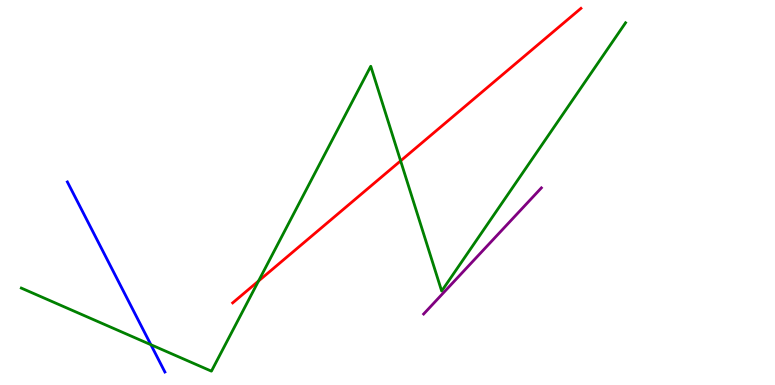[{'lines': ['blue', 'red'], 'intersections': []}, {'lines': ['green', 'red'], 'intersections': [{'x': 3.34, 'y': 2.7}, {'x': 5.17, 'y': 5.82}]}, {'lines': ['purple', 'red'], 'intersections': []}, {'lines': ['blue', 'green'], 'intersections': [{'x': 1.95, 'y': 1.05}]}, {'lines': ['blue', 'purple'], 'intersections': []}, {'lines': ['green', 'purple'], 'intersections': []}]